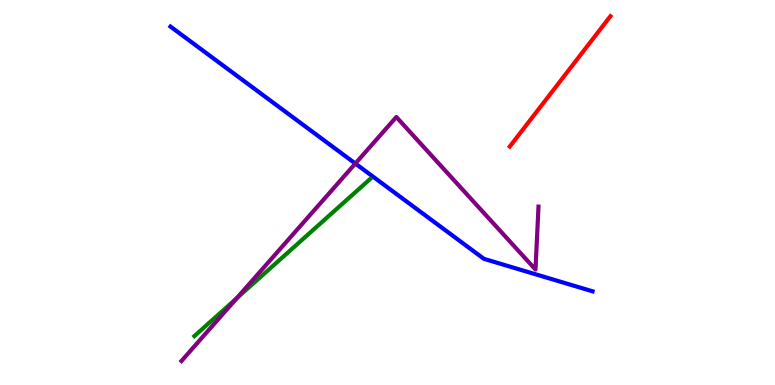[{'lines': ['blue', 'red'], 'intersections': []}, {'lines': ['green', 'red'], 'intersections': []}, {'lines': ['purple', 'red'], 'intersections': []}, {'lines': ['blue', 'green'], 'intersections': []}, {'lines': ['blue', 'purple'], 'intersections': [{'x': 4.59, 'y': 5.75}]}, {'lines': ['green', 'purple'], 'intersections': [{'x': 3.05, 'y': 2.25}]}]